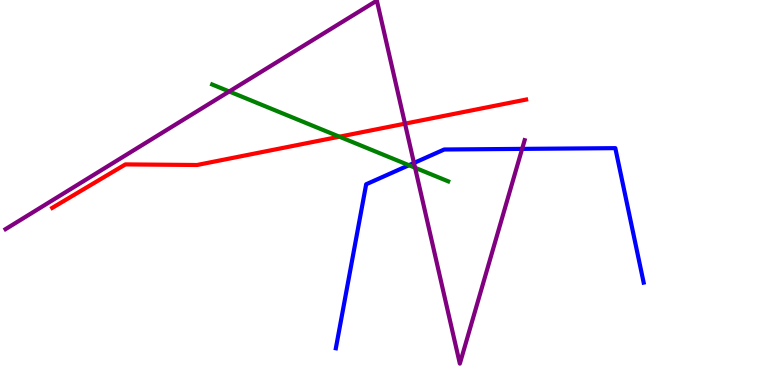[{'lines': ['blue', 'red'], 'intersections': []}, {'lines': ['green', 'red'], 'intersections': [{'x': 4.38, 'y': 6.45}]}, {'lines': ['purple', 'red'], 'intersections': [{'x': 5.23, 'y': 6.79}]}, {'lines': ['blue', 'green'], 'intersections': [{'x': 5.28, 'y': 5.71}]}, {'lines': ['blue', 'purple'], 'intersections': [{'x': 5.34, 'y': 5.77}, {'x': 6.74, 'y': 6.13}]}, {'lines': ['green', 'purple'], 'intersections': [{'x': 2.96, 'y': 7.62}, {'x': 5.36, 'y': 5.64}]}]